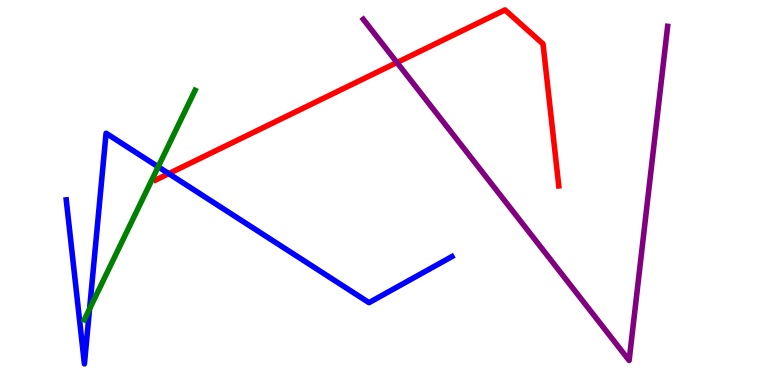[{'lines': ['blue', 'red'], 'intersections': [{'x': 2.18, 'y': 5.49}]}, {'lines': ['green', 'red'], 'intersections': []}, {'lines': ['purple', 'red'], 'intersections': [{'x': 5.12, 'y': 8.38}]}, {'lines': ['blue', 'green'], 'intersections': [{'x': 1.16, 'y': 1.98}, {'x': 2.04, 'y': 5.67}]}, {'lines': ['blue', 'purple'], 'intersections': []}, {'lines': ['green', 'purple'], 'intersections': []}]